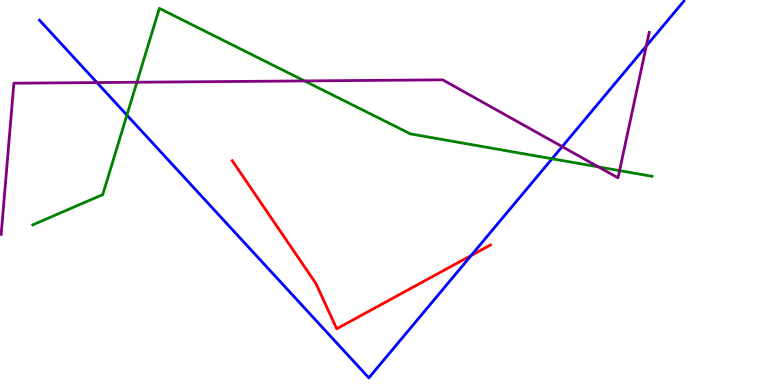[{'lines': ['blue', 'red'], 'intersections': [{'x': 6.08, 'y': 3.36}]}, {'lines': ['green', 'red'], 'intersections': []}, {'lines': ['purple', 'red'], 'intersections': []}, {'lines': ['blue', 'green'], 'intersections': [{'x': 1.64, 'y': 7.01}, {'x': 7.12, 'y': 5.88}]}, {'lines': ['blue', 'purple'], 'intersections': [{'x': 1.25, 'y': 7.86}, {'x': 7.25, 'y': 6.19}, {'x': 8.34, 'y': 8.8}]}, {'lines': ['green', 'purple'], 'intersections': [{'x': 1.77, 'y': 7.86}, {'x': 3.93, 'y': 7.9}, {'x': 7.72, 'y': 5.66}, {'x': 7.99, 'y': 5.57}]}]